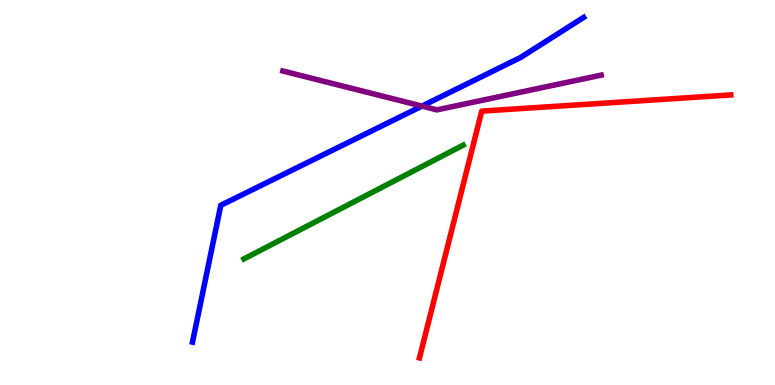[{'lines': ['blue', 'red'], 'intersections': []}, {'lines': ['green', 'red'], 'intersections': []}, {'lines': ['purple', 'red'], 'intersections': []}, {'lines': ['blue', 'green'], 'intersections': []}, {'lines': ['blue', 'purple'], 'intersections': [{'x': 5.44, 'y': 7.24}]}, {'lines': ['green', 'purple'], 'intersections': []}]